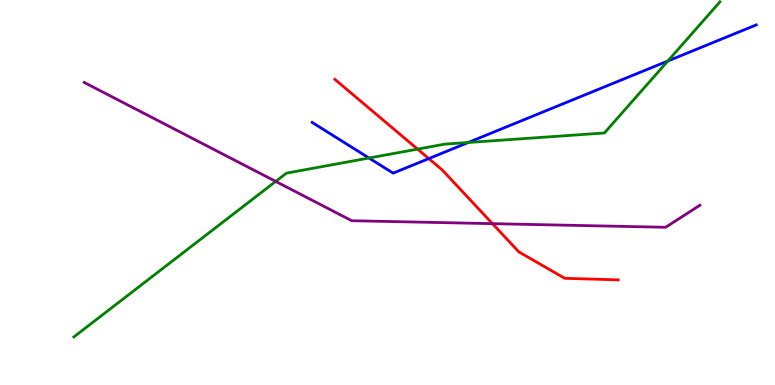[{'lines': ['blue', 'red'], 'intersections': [{'x': 5.53, 'y': 5.88}]}, {'lines': ['green', 'red'], 'intersections': [{'x': 5.39, 'y': 6.13}]}, {'lines': ['purple', 'red'], 'intersections': [{'x': 6.35, 'y': 4.19}]}, {'lines': ['blue', 'green'], 'intersections': [{'x': 4.76, 'y': 5.9}, {'x': 6.04, 'y': 6.3}, {'x': 8.62, 'y': 8.42}]}, {'lines': ['blue', 'purple'], 'intersections': []}, {'lines': ['green', 'purple'], 'intersections': [{'x': 3.56, 'y': 5.29}]}]